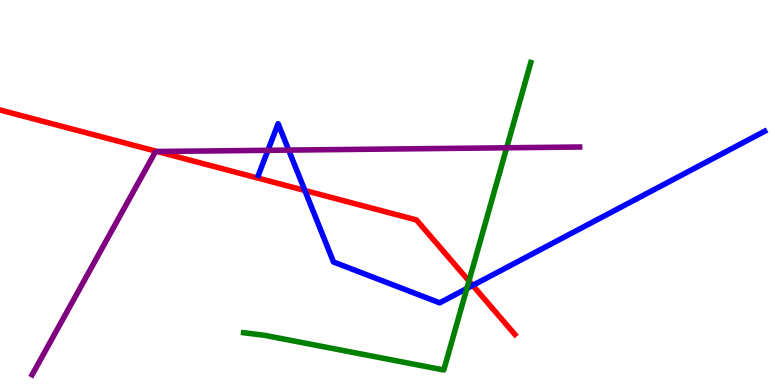[{'lines': ['blue', 'red'], 'intersections': [{'x': 3.93, 'y': 5.05}, {'x': 6.1, 'y': 2.59}]}, {'lines': ['green', 'red'], 'intersections': [{'x': 6.05, 'y': 2.7}]}, {'lines': ['purple', 'red'], 'intersections': [{'x': 2.03, 'y': 6.07}]}, {'lines': ['blue', 'green'], 'intersections': [{'x': 6.02, 'y': 2.51}]}, {'lines': ['blue', 'purple'], 'intersections': [{'x': 3.46, 'y': 6.1}, {'x': 3.73, 'y': 6.1}]}, {'lines': ['green', 'purple'], 'intersections': [{'x': 6.54, 'y': 6.16}]}]